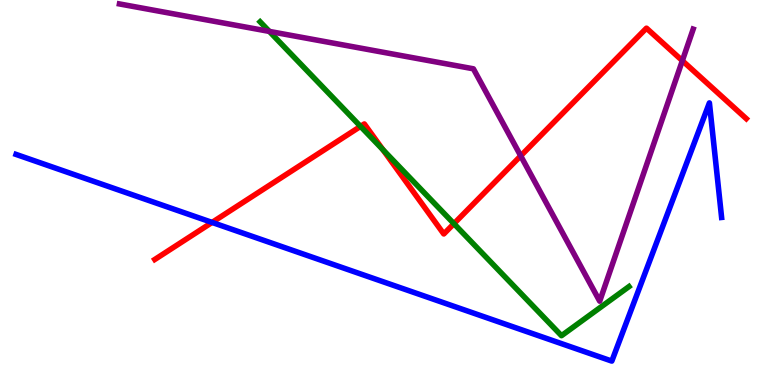[{'lines': ['blue', 'red'], 'intersections': [{'x': 2.74, 'y': 4.22}]}, {'lines': ['green', 'red'], 'intersections': [{'x': 4.65, 'y': 6.72}, {'x': 4.94, 'y': 6.11}, {'x': 5.86, 'y': 4.19}]}, {'lines': ['purple', 'red'], 'intersections': [{'x': 6.72, 'y': 5.95}, {'x': 8.8, 'y': 8.42}]}, {'lines': ['blue', 'green'], 'intersections': []}, {'lines': ['blue', 'purple'], 'intersections': []}, {'lines': ['green', 'purple'], 'intersections': [{'x': 3.48, 'y': 9.18}]}]